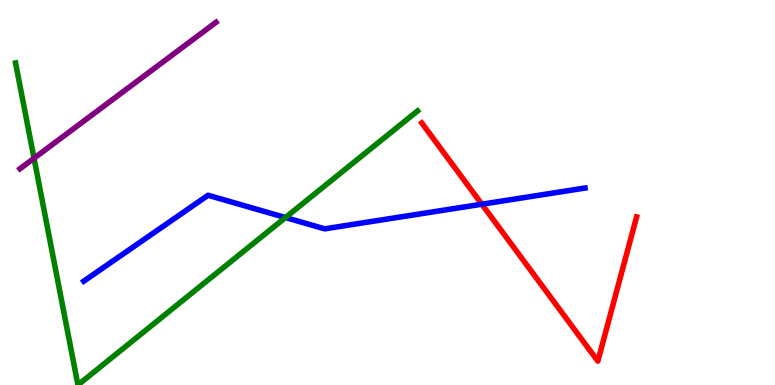[{'lines': ['blue', 'red'], 'intersections': [{'x': 6.22, 'y': 4.7}]}, {'lines': ['green', 'red'], 'intersections': []}, {'lines': ['purple', 'red'], 'intersections': []}, {'lines': ['blue', 'green'], 'intersections': [{'x': 3.68, 'y': 4.35}]}, {'lines': ['blue', 'purple'], 'intersections': []}, {'lines': ['green', 'purple'], 'intersections': [{'x': 0.439, 'y': 5.89}]}]